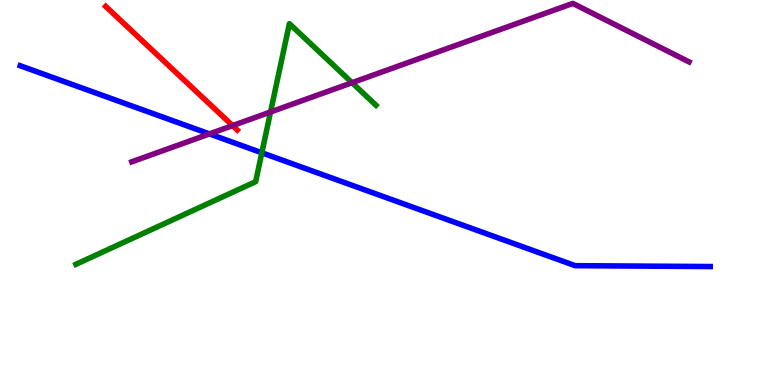[{'lines': ['blue', 'red'], 'intersections': []}, {'lines': ['green', 'red'], 'intersections': []}, {'lines': ['purple', 'red'], 'intersections': [{'x': 3.0, 'y': 6.74}]}, {'lines': ['blue', 'green'], 'intersections': [{'x': 3.38, 'y': 6.03}]}, {'lines': ['blue', 'purple'], 'intersections': [{'x': 2.7, 'y': 6.52}]}, {'lines': ['green', 'purple'], 'intersections': [{'x': 3.49, 'y': 7.09}, {'x': 4.54, 'y': 7.85}]}]